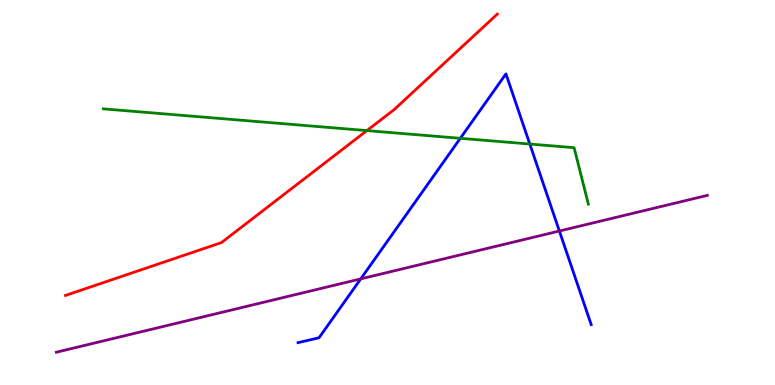[{'lines': ['blue', 'red'], 'intersections': []}, {'lines': ['green', 'red'], 'intersections': [{'x': 4.73, 'y': 6.61}]}, {'lines': ['purple', 'red'], 'intersections': []}, {'lines': ['blue', 'green'], 'intersections': [{'x': 5.94, 'y': 6.41}, {'x': 6.84, 'y': 6.26}]}, {'lines': ['blue', 'purple'], 'intersections': [{'x': 4.65, 'y': 2.76}, {'x': 7.22, 'y': 4.0}]}, {'lines': ['green', 'purple'], 'intersections': []}]